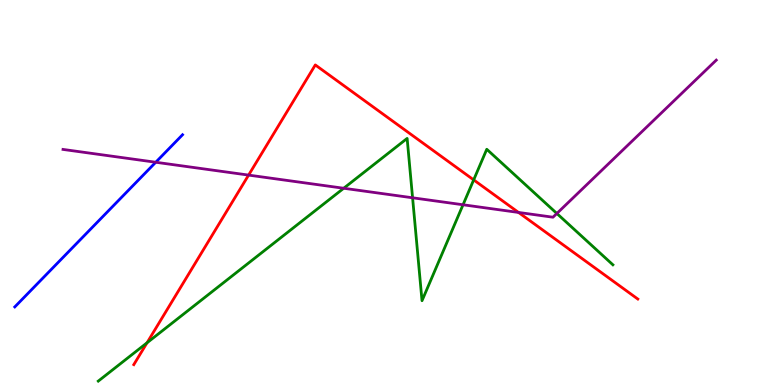[{'lines': ['blue', 'red'], 'intersections': []}, {'lines': ['green', 'red'], 'intersections': [{'x': 1.9, 'y': 1.1}, {'x': 6.11, 'y': 5.33}]}, {'lines': ['purple', 'red'], 'intersections': [{'x': 3.21, 'y': 5.45}, {'x': 6.69, 'y': 4.48}]}, {'lines': ['blue', 'green'], 'intersections': []}, {'lines': ['blue', 'purple'], 'intersections': [{'x': 2.01, 'y': 5.79}]}, {'lines': ['green', 'purple'], 'intersections': [{'x': 4.43, 'y': 5.11}, {'x': 5.32, 'y': 4.86}, {'x': 5.97, 'y': 4.68}, {'x': 7.19, 'y': 4.46}]}]